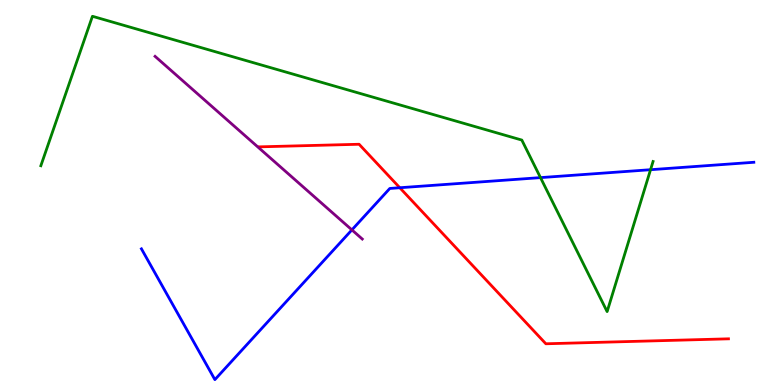[{'lines': ['blue', 'red'], 'intersections': [{'x': 5.16, 'y': 5.12}]}, {'lines': ['green', 'red'], 'intersections': []}, {'lines': ['purple', 'red'], 'intersections': []}, {'lines': ['blue', 'green'], 'intersections': [{'x': 6.97, 'y': 5.39}, {'x': 8.39, 'y': 5.59}]}, {'lines': ['blue', 'purple'], 'intersections': [{'x': 4.54, 'y': 4.03}]}, {'lines': ['green', 'purple'], 'intersections': []}]